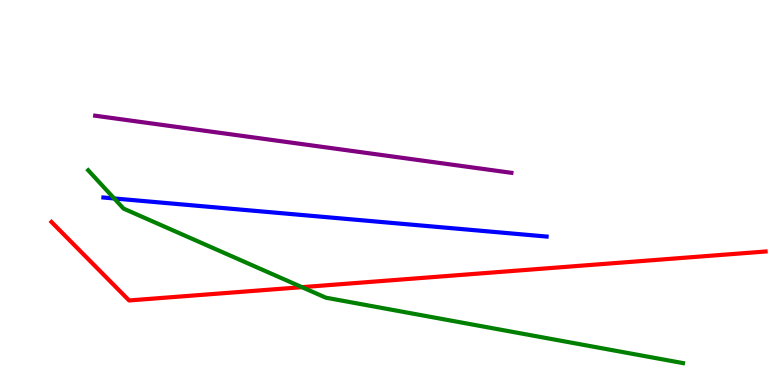[{'lines': ['blue', 'red'], 'intersections': []}, {'lines': ['green', 'red'], 'intersections': [{'x': 3.9, 'y': 2.54}]}, {'lines': ['purple', 'red'], 'intersections': []}, {'lines': ['blue', 'green'], 'intersections': [{'x': 1.47, 'y': 4.85}]}, {'lines': ['blue', 'purple'], 'intersections': []}, {'lines': ['green', 'purple'], 'intersections': []}]